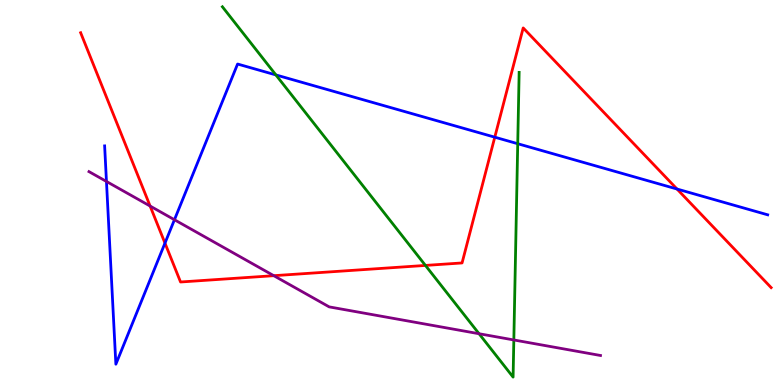[{'lines': ['blue', 'red'], 'intersections': [{'x': 2.13, 'y': 3.69}, {'x': 6.38, 'y': 6.44}, {'x': 8.74, 'y': 5.09}]}, {'lines': ['green', 'red'], 'intersections': [{'x': 5.49, 'y': 3.11}]}, {'lines': ['purple', 'red'], 'intersections': [{'x': 1.94, 'y': 4.65}, {'x': 3.53, 'y': 2.84}]}, {'lines': ['blue', 'green'], 'intersections': [{'x': 3.56, 'y': 8.05}, {'x': 6.68, 'y': 6.27}]}, {'lines': ['blue', 'purple'], 'intersections': [{'x': 1.37, 'y': 5.29}, {'x': 2.25, 'y': 4.29}]}, {'lines': ['green', 'purple'], 'intersections': [{'x': 6.18, 'y': 1.33}, {'x': 6.63, 'y': 1.17}]}]